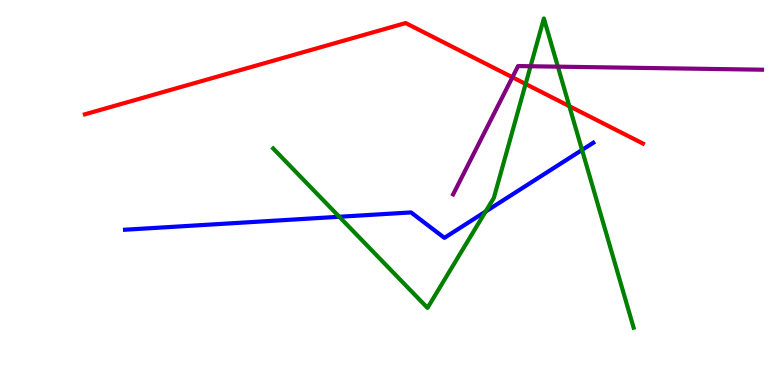[{'lines': ['blue', 'red'], 'intersections': []}, {'lines': ['green', 'red'], 'intersections': [{'x': 6.78, 'y': 7.82}, {'x': 7.35, 'y': 7.24}]}, {'lines': ['purple', 'red'], 'intersections': [{'x': 6.61, 'y': 7.99}]}, {'lines': ['blue', 'green'], 'intersections': [{'x': 4.38, 'y': 4.37}, {'x': 6.27, 'y': 4.51}, {'x': 7.51, 'y': 6.11}]}, {'lines': ['blue', 'purple'], 'intersections': []}, {'lines': ['green', 'purple'], 'intersections': [{'x': 6.85, 'y': 8.28}, {'x': 7.2, 'y': 8.27}]}]